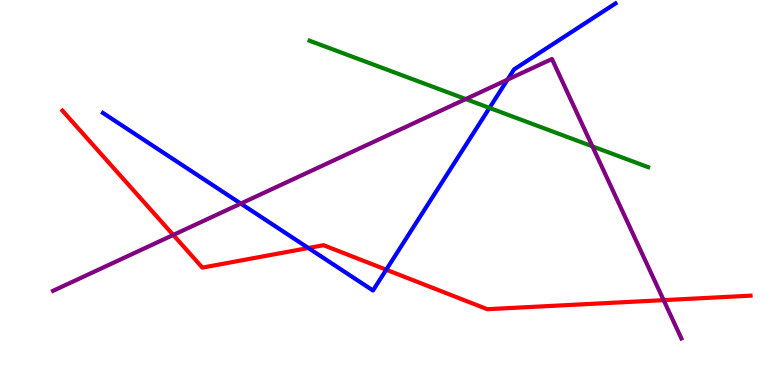[{'lines': ['blue', 'red'], 'intersections': [{'x': 3.98, 'y': 3.56}, {'x': 4.98, 'y': 2.99}]}, {'lines': ['green', 'red'], 'intersections': []}, {'lines': ['purple', 'red'], 'intersections': [{'x': 2.24, 'y': 3.9}, {'x': 8.56, 'y': 2.2}]}, {'lines': ['blue', 'green'], 'intersections': [{'x': 6.32, 'y': 7.2}]}, {'lines': ['blue', 'purple'], 'intersections': [{'x': 3.11, 'y': 4.71}, {'x': 6.55, 'y': 7.93}]}, {'lines': ['green', 'purple'], 'intersections': [{'x': 6.01, 'y': 7.43}, {'x': 7.64, 'y': 6.2}]}]